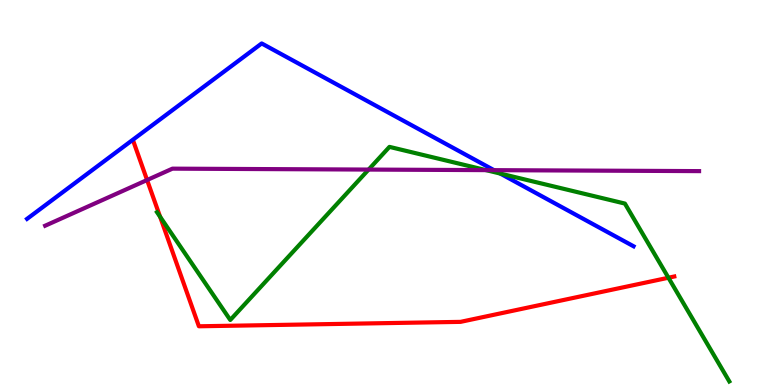[{'lines': ['blue', 'red'], 'intersections': []}, {'lines': ['green', 'red'], 'intersections': [{'x': 2.07, 'y': 4.37}, {'x': 8.63, 'y': 2.79}]}, {'lines': ['purple', 'red'], 'intersections': [{'x': 1.9, 'y': 5.32}]}, {'lines': ['blue', 'green'], 'intersections': [{'x': 6.45, 'y': 5.49}]}, {'lines': ['blue', 'purple'], 'intersections': [{'x': 6.37, 'y': 5.58}]}, {'lines': ['green', 'purple'], 'intersections': [{'x': 4.76, 'y': 5.6}, {'x': 6.27, 'y': 5.58}]}]